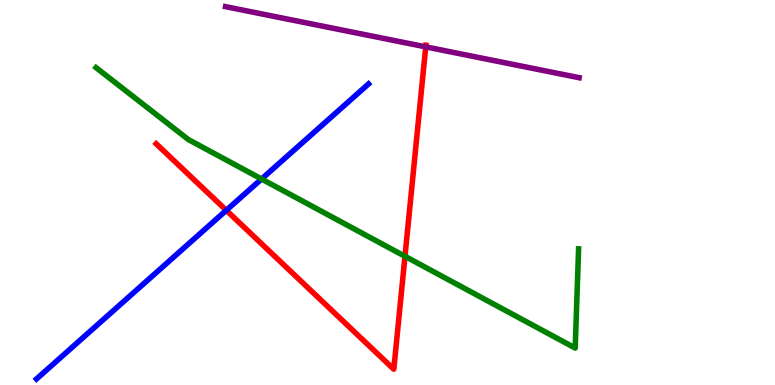[{'lines': ['blue', 'red'], 'intersections': [{'x': 2.92, 'y': 4.54}]}, {'lines': ['green', 'red'], 'intersections': [{'x': 5.23, 'y': 3.34}]}, {'lines': ['purple', 'red'], 'intersections': [{'x': 5.49, 'y': 8.78}]}, {'lines': ['blue', 'green'], 'intersections': [{'x': 3.37, 'y': 5.35}]}, {'lines': ['blue', 'purple'], 'intersections': []}, {'lines': ['green', 'purple'], 'intersections': []}]